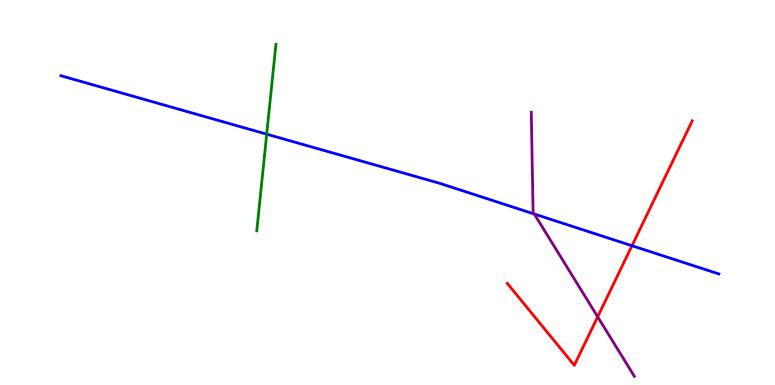[{'lines': ['blue', 'red'], 'intersections': [{'x': 8.15, 'y': 3.62}]}, {'lines': ['green', 'red'], 'intersections': []}, {'lines': ['purple', 'red'], 'intersections': [{'x': 7.71, 'y': 1.77}]}, {'lines': ['blue', 'green'], 'intersections': [{'x': 3.44, 'y': 6.52}]}, {'lines': ['blue', 'purple'], 'intersections': [{'x': 6.89, 'y': 4.44}]}, {'lines': ['green', 'purple'], 'intersections': []}]